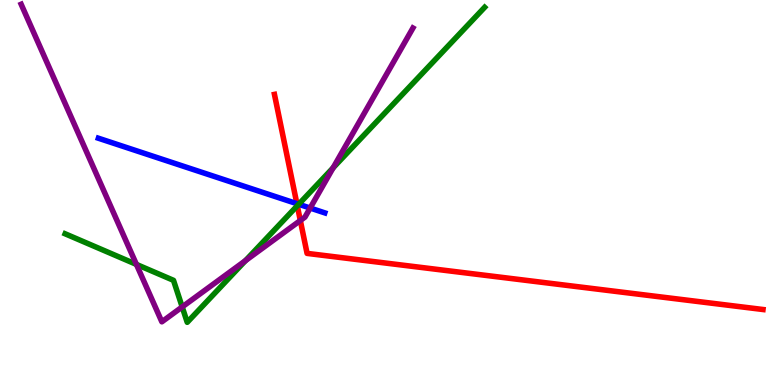[{'lines': ['blue', 'red'], 'intersections': [{'x': 3.83, 'y': 4.71}]}, {'lines': ['green', 'red'], 'intersections': [{'x': 3.84, 'y': 4.66}]}, {'lines': ['purple', 'red'], 'intersections': [{'x': 3.88, 'y': 4.27}]}, {'lines': ['blue', 'green'], 'intersections': [{'x': 3.85, 'y': 4.69}]}, {'lines': ['blue', 'purple'], 'intersections': [{'x': 4.0, 'y': 4.6}]}, {'lines': ['green', 'purple'], 'intersections': [{'x': 1.76, 'y': 3.13}, {'x': 2.35, 'y': 2.03}, {'x': 3.17, 'y': 3.23}, {'x': 4.3, 'y': 5.64}]}]